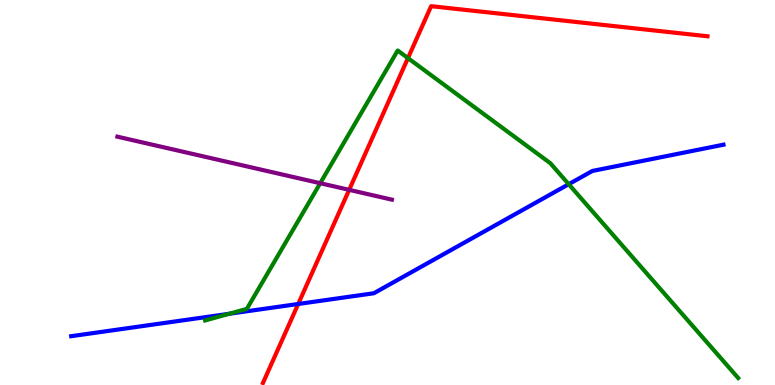[{'lines': ['blue', 'red'], 'intersections': [{'x': 3.85, 'y': 2.1}]}, {'lines': ['green', 'red'], 'intersections': [{'x': 5.26, 'y': 8.49}]}, {'lines': ['purple', 'red'], 'intersections': [{'x': 4.51, 'y': 5.07}]}, {'lines': ['blue', 'green'], 'intersections': [{'x': 2.96, 'y': 1.85}, {'x': 7.34, 'y': 5.22}]}, {'lines': ['blue', 'purple'], 'intersections': []}, {'lines': ['green', 'purple'], 'intersections': [{'x': 4.13, 'y': 5.24}]}]